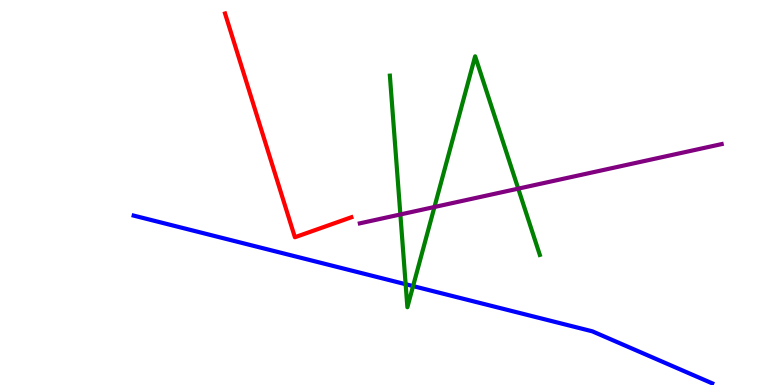[{'lines': ['blue', 'red'], 'intersections': []}, {'lines': ['green', 'red'], 'intersections': []}, {'lines': ['purple', 'red'], 'intersections': []}, {'lines': ['blue', 'green'], 'intersections': [{'x': 5.23, 'y': 2.62}, {'x': 5.33, 'y': 2.57}]}, {'lines': ['blue', 'purple'], 'intersections': []}, {'lines': ['green', 'purple'], 'intersections': [{'x': 5.17, 'y': 4.43}, {'x': 5.61, 'y': 4.62}, {'x': 6.69, 'y': 5.1}]}]